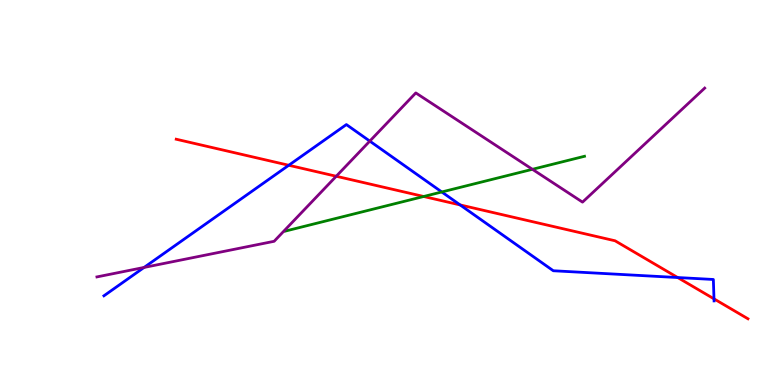[{'lines': ['blue', 'red'], 'intersections': [{'x': 3.73, 'y': 5.71}, {'x': 5.94, 'y': 4.68}, {'x': 8.74, 'y': 2.79}, {'x': 9.21, 'y': 2.24}]}, {'lines': ['green', 'red'], 'intersections': [{'x': 5.47, 'y': 4.9}]}, {'lines': ['purple', 'red'], 'intersections': [{'x': 4.34, 'y': 5.42}]}, {'lines': ['blue', 'green'], 'intersections': [{'x': 5.7, 'y': 5.01}]}, {'lines': ['blue', 'purple'], 'intersections': [{'x': 1.86, 'y': 3.05}, {'x': 4.77, 'y': 6.33}]}, {'lines': ['green', 'purple'], 'intersections': [{'x': 6.87, 'y': 5.6}]}]